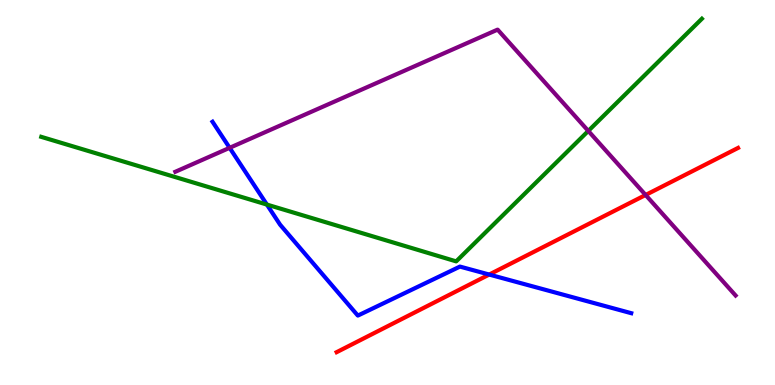[{'lines': ['blue', 'red'], 'intersections': [{'x': 6.31, 'y': 2.87}]}, {'lines': ['green', 'red'], 'intersections': []}, {'lines': ['purple', 'red'], 'intersections': [{'x': 8.33, 'y': 4.94}]}, {'lines': ['blue', 'green'], 'intersections': [{'x': 3.44, 'y': 4.69}]}, {'lines': ['blue', 'purple'], 'intersections': [{'x': 2.96, 'y': 6.16}]}, {'lines': ['green', 'purple'], 'intersections': [{'x': 7.59, 'y': 6.6}]}]